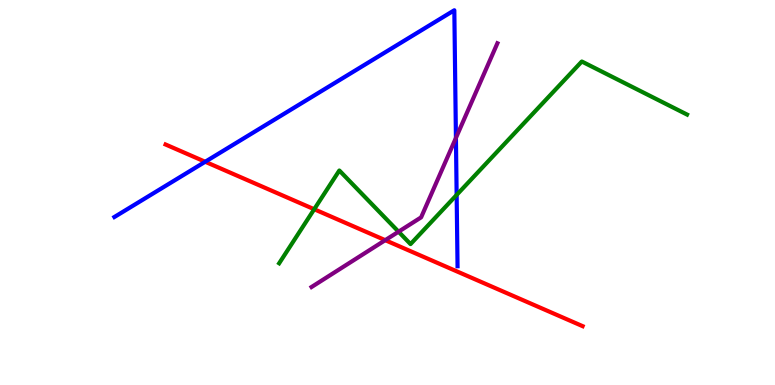[{'lines': ['blue', 'red'], 'intersections': [{'x': 2.65, 'y': 5.8}]}, {'lines': ['green', 'red'], 'intersections': [{'x': 4.05, 'y': 4.57}]}, {'lines': ['purple', 'red'], 'intersections': [{'x': 4.97, 'y': 3.76}]}, {'lines': ['blue', 'green'], 'intersections': [{'x': 5.89, 'y': 4.94}]}, {'lines': ['blue', 'purple'], 'intersections': [{'x': 5.88, 'y': 6.42}]}, {'lines': ['green', 'purple'], 'intersections': [{'x': 5.14, 'y': 3.98}]}]